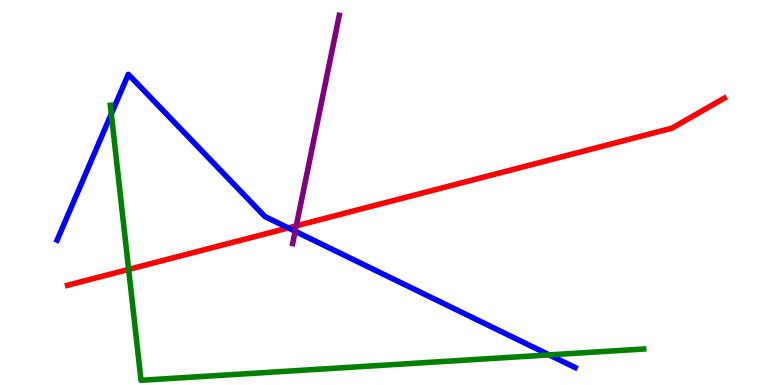[{'lines': ['blue', 'red'], 'intersections': [{'x': 3.72, 'y': 4.08}]}, {'lines': ['green', 'red'], 'intersections': [{'x': 1.66, 'y': 3.0}]}, {'lines': ['purple', 'red'], 'intersections': [{'x': 3.82, 'y': 4.13}]}, {'lines': ['blue', 'green'], 'intersections': [{'x': 1.44, 'y': 7.04}, {'x': 7.09, 'y': 0.782}]}, {'lines': ['blue', 'purple'], 'intersections': [{'x': 3.81, 'y': 3.99}]}, {'lines': ['green', 'purple'], 'intersections': []}]